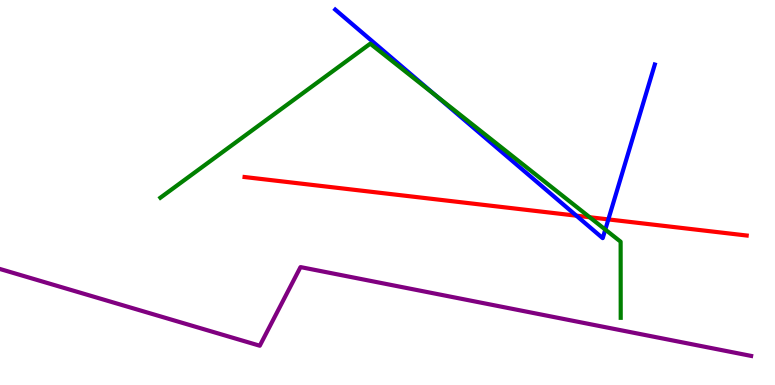[{'lines': ['blue', 'red'], 'intersections': [{'x': 7.44, 'y': 4.4}, {'x': 7.85, 'y': 4.3}]}, {'lines': ['green', 'red'], 'intersections': [{'x': 7.61, 'y': 4.36}]}, {'lines': ['purple', 'red'], 'intersections': []}, {'lines': ['blue', 'green'], 'intersections': [{'x': 5.62, 'y': 7.52}, {'x': 7.81, 'y': 4.04}]}, {'lines': ['blue', 'purple'], 'intersections': []}, {'lines': ['green', 'purple'], 'intersections': []}]